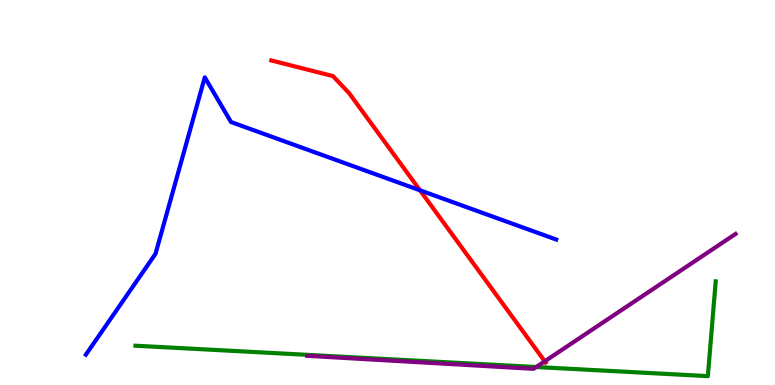[{'lines': ['blue', 'red'], 'intersections': [{'x': 5.42, 'y': 5.06}]}, {'lines': ['green', 'red'], 'intersections': []}, {'lines': ['purple', 'red'], 'intersections': [{'x': 7.03, 'y': 0.615}]}, {'lines': ['blue', 'green'], 'intersections': []}, {'lines': ['blue', 'purple'], 'intersections': []}, {'lines': ['green', 'purple'], 'intersections': [{'x': 6.92, 'y': 0.467}]}]